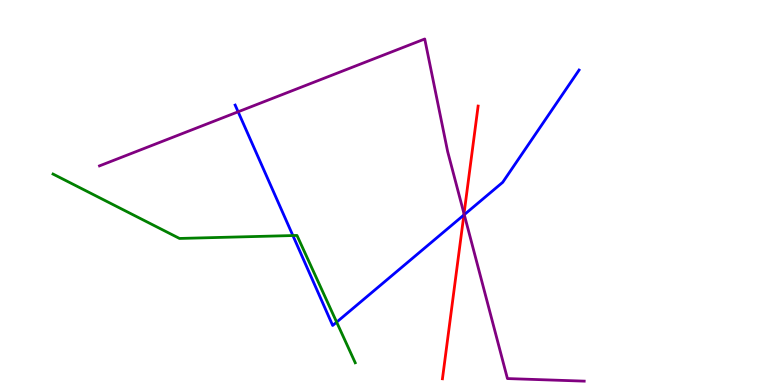[{'lines': ['blue', 'red'], 'intersections': [{'x': 5.99, 'y': 4.42}]}, {'lines': ['green', 'red'], 'intersections': []}, {'lines': ['purple', 'red'], 'intersections': [{'x': 5.99, 'y': 4.45}]}, {'lines': ['blue', 'green'], 'intersections': [{'x': 3.78, 'y': 3.88}, {'x': 4.34, 'y': 1.63}]}, {'lines': ['blue', 'purple'], 'intersections': [{'x': 3.07, 'y': 7.1}, {'x': 5.99, 'y': 4.42}]}, {'lines': ['green', 'purple'], 'intersections': []}]